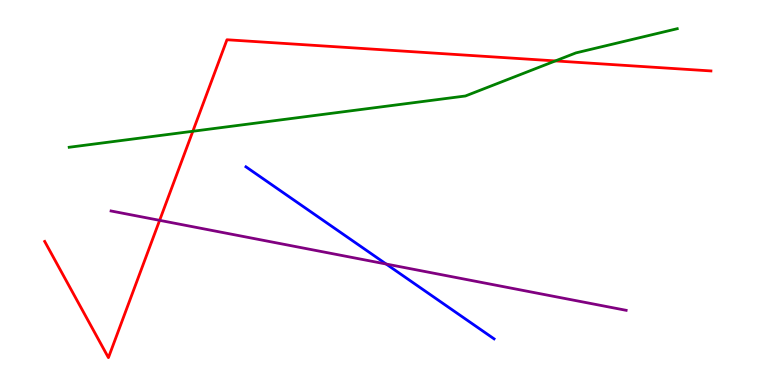[{'lines': ['blue', 'red'], 'intersections': []}, {'lines': ['green', 'red'], 'intersections': [{'x': 2.49, 'y': 6.59}, {'x': 7.17, 'y': 8.42}]}, {'lines': ['purple', 'red'], 'intersections': [{'x': 2.06, 'y': 4.28}]}, {'lines': ['blue', 'green'], 'intersections': []}, {'lines': ['blue', 'purple'], 'intersections': [{'x': 4.98, 'y': 3.14}]}, {'lines': ['green', 'purple'], 'intersections': []}]